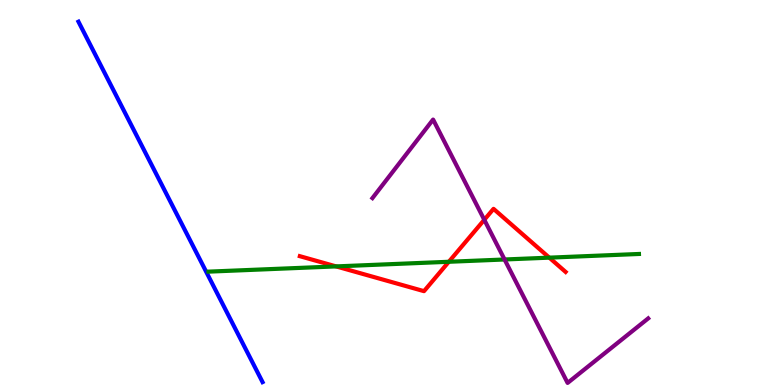[{'lines': ['blue', 'red'], 'intersections': []}, {'lines': ['green', 'red'], 'intersections': [{'x': 4.34, 'y': 3.08}, {'x': 5.79, 'y': 3.2}, {'x': 7.09, 'y': 3.31}]}, {'lines': ['purple', 'red'], 'intersections': [{'x': 6.25, 'y': 4.29}]}, {'lines': ['blue', 'green'], 'intersections': []}, {'lines': ['blue', 'purple'], 'intersections': []}, {'lines': ['green', 'purple'], 'intersections': [{'x': 6.51, 'y': 3.26}]}]